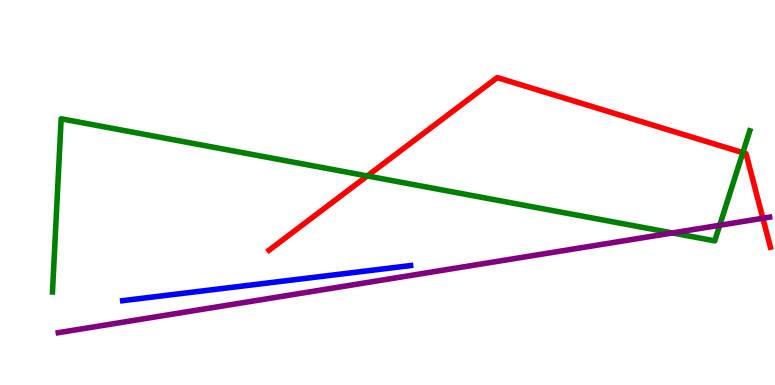[{'lines': ['blue', 'red'], 'intersections': []}, {'lines': ['green', 'red'], 'intersections': [{'x': 4.74, 'y': 5.43}, {'x': 9.59, 'y': 6.03}]}, {'lines': ['purple', 'red'], 'intersections': [{'x': 9.84, 'y': 4.33}]}, {'lines': ['blue', 'green'], 'intersections': []}, {'lines': ['blue', 'purple'], 'intersections': []}, {'lines': ['green', 'purple'], 'intersections': [{'x': 8.68, 'y': 3.95}, {'x': 9.29, 'y': 4.15}]}]